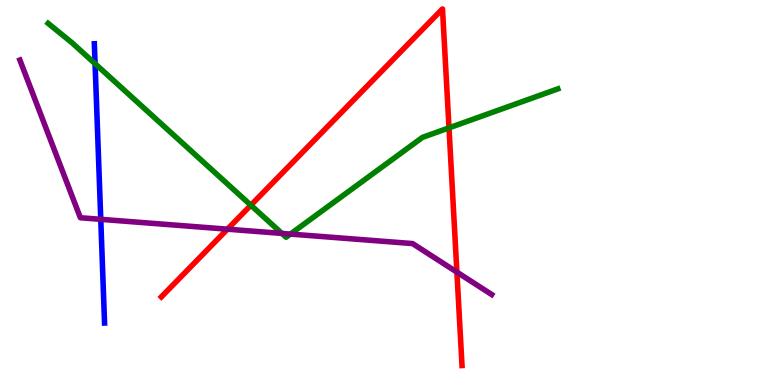[{'lines': ['blue', 'red'], 'intersections': []}, {'lines': ['green', 'red'], 'intersections': [{'x': 3.24, 'y': 4.67}, {'x': 5.79, 'y': 6.68}]}, {'lines': ['purple', 'red'], 'intersections': [{'x': 2.93, 'y': 4.05}, {'x': 5.9, 'y': 2.93}]}, {'lines': ['blue', 'green'], 'intersections': [{'x': 1.23, 'y': 8.35}]}, {'lines': ['blue', 'purple'], 'intersections': [{'x': 1.3, 'y': 4.3}]}, {'lines': ['green', 'purple'], 'intersections': [{'x': 3.64, 'y': 3.94}, {'x': 3.75, 'y': 3.92}]}]